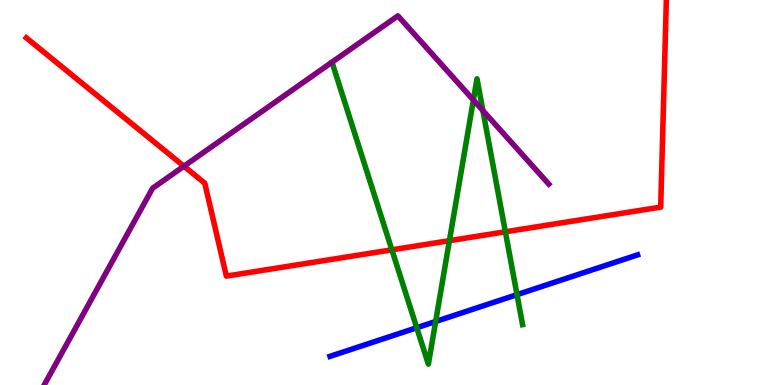[{'lines': ['blue', 'red'], 'intersections': []}, {'lines': ['green', 'red'], 'intersections': [{'x': 5.06, 'y': 3.51}, {'x': 5.8, 'y': 3.75}, {'x': 6.52, 'y': 3.98}]}, {'lines': ['purple', 'red'], 'intersections': [{'x': 2.37, 'y': 5.68}]}, {'lines': ['blue', 'green'], 'intersections': [{'x': 5.38, 'y': 1.49}, {'x': 5.62, 'y': 1.65}, {'x': 6.67, 'y': 2.35}]}, {'lines': ['blue', 'purple'], 'intersections': []}, {'lines': ['green', 'purple'], 'intersections': [{'x': 6.11, 'y': 7.4}, {'x': 6.23, 'y': 7.13}]}]